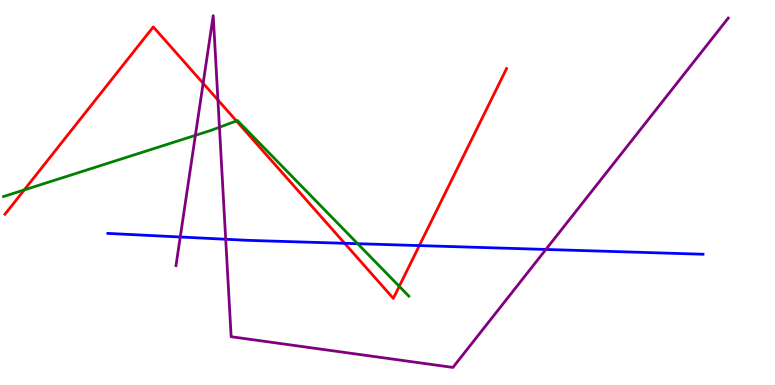[{'lines': ['blue', 'red'], 'intersections': [{'x': 4.45, 'y': 3.68}, {'x': 5.41, 'y': 3.62}]}, {'lines': ['green', 'red'], 'intersections': [{'x': 0.313, 'y': 5.07}, {'x': 3.05, 'y': 6.86}, {'x': 5.15, 'y': 2.56}]}, {'lines': ['purple', 'red'], 'intersections': [{'x': 2.62, 'y': 7.84}, {'x': 2.81, 'y': 7.4}]}, {'lines': ['blue', 'green'], 'intersections': [{'x': 4.62, 'y': 3.67}]}, {'lines': ['blue', 'purple'], 'intersections': [{'x': 2.33, 'y': 3.84}, {'x': 2.91, 'y': 3.79}, {'x': 7.04, 'y': 3.52}]}, {'lines': ['green', 'purple'], 'intersections': [{'x': 2.52, 'y': 6.48}, {'x': 2.83, 'y': 6.69}]}]